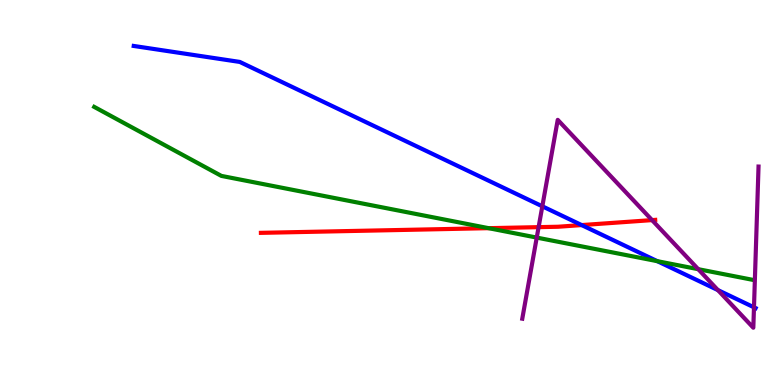[{'lines': ['blue', 'red'], 'intersections': [{'x': 7.51, 'y': 4.15}]}, {'lines': ['green', 'red'], 'intersections': [{'x': 6.3, 'y': 4.07}]}, {'lines': ['purple', 'red'], 'intersections': [{'x': 6.95, 'y': 4.1}, {'x': 8.41, 'y': 4.28}]}, {'lines': ['blue', 'green'], 'intersections': [{'x': 8.48, 'y': 3.22}]}, {'lines': ['blue', 'purple'], 'intersections': [{'x': 7.0, 'y': 4.64}, {'x': 9.26, 'y': 2.46}, {'x': 9.73, 'y': 2.02}]}, {'lines': ['green', 'purple'], 'intersections': [{'x': 6.93, 'y': 3.83}, {'x': 9.01, 'y': 3.01}]}]